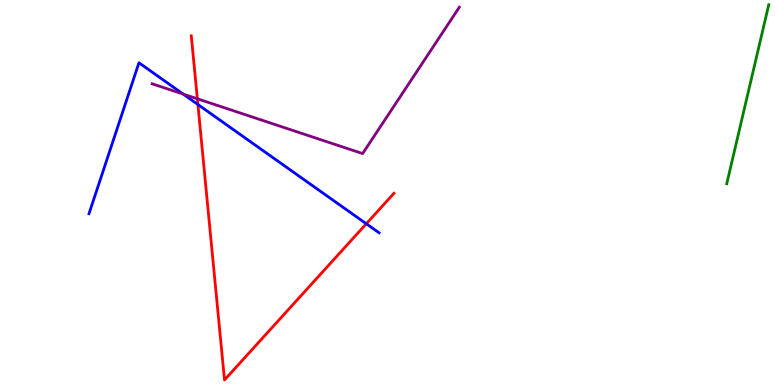[{'lines': ['blue', 'red'], 'intersections': [{'x': 2.55, 'y': 7.29}, {'x': 4.73, 'y': 4.19}]}, {'lines': ['green', 'red'], 'intersections': []}, {'lines': ['purple', 'red'], 'intersections': [{'x': 2.55, 'y': 7.43}]}, {'lines': ['blue', 'green'], 'intersections': []}, {'lines': ['blue', 'purple'], 'intersections': [{'x': 2.36, 'y': 7.56}]}, {'lines': ['green', 'purple'], 'intersections': []}]